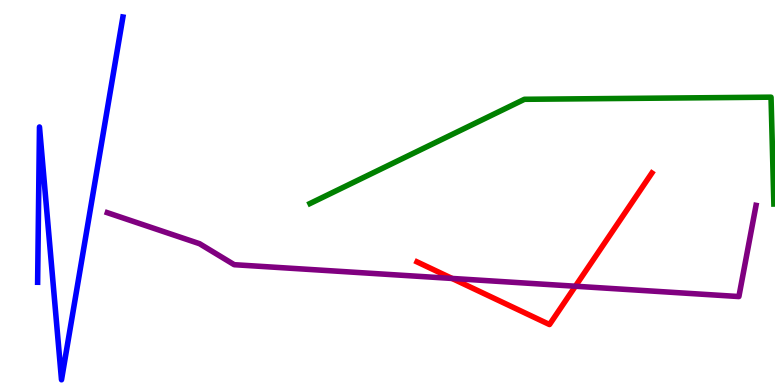[{'lines': ['blue', 'red'], 'intersections': []}, {'lines': ['green', 'red'], 'intersections': []}, {'lines': ['purple', 'red'], 'intersections': [{'x': 5.83, 'y': 2.77}, {'x': 7.42, 'y': 2.57}]}, {'lines': ['blue', 'green'], 'intersections': []}, {'lines': ['blue', 'purple'], 'intersections': []}, {'lines': ['green', 'purple'], 'intersections': []}]